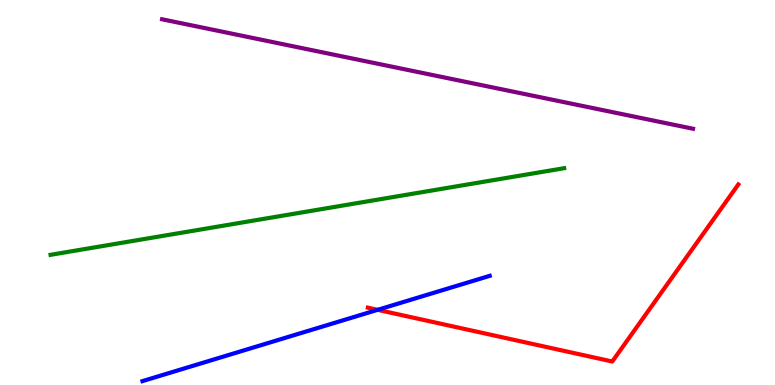[{'lines': ['blue', 'red'], 'intersections': [{'x': 4.87, 'y': 1.95}]}, {'lines': ['green', 'red'], 'intersections': []}, {'lines': ['purple', 'red'], 'intersections': []}, {'lines': ['blue', 'green'], 'intersections': []}, {'lines': ['blue', 'purple'], 'intersections': []}, {'lines': ['green', 'purple'], 'intersections': []}]